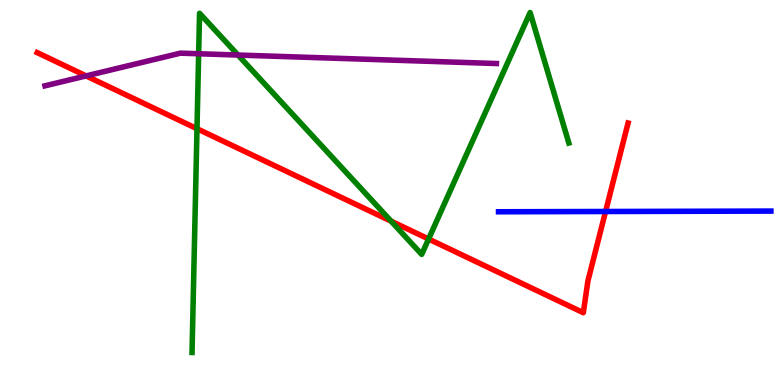[{'lines': ['blue', 'red'], 'intersections': [{'x': 7.81, 'y': 4.51}]}, {'lines': ['green', 'red'], 'intersections': [{'x': 2.54, 'y': 6.66}, {'x': 5.05, 'y': 4.26}, {'x': 5.53, 'y': 3.79}]}, {'lines': ['purple', 'red'], 'intersections': [{'x': 1.11, 'y': 8.03}]}, {'lines': ['blue', 'green'], 'intersections': []}, {'lines': ['blue', 'purple'], 'intersections': []}, {'lines': ['green', 'purple'], 'intersections': [{'x': 2.56, 'y': 8.6}, {'x': 3.07, 'y': 8.57}]}]